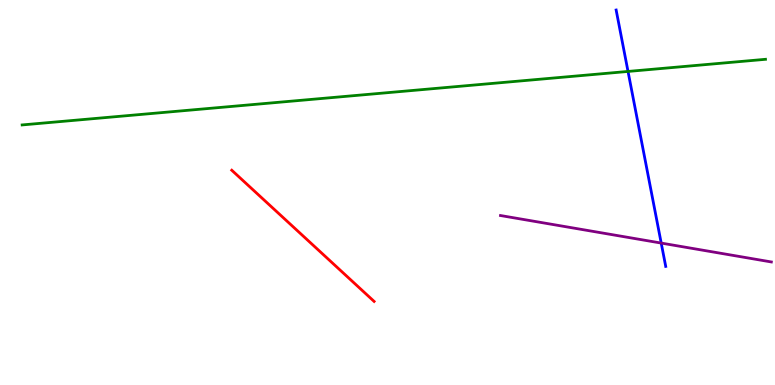[{'lines': ['blue', 'red'], 'intersections': []}, {'lines': ['green', 'red'], 'intersections': []}, {'lines': ['purple', 'red'], 'intersections': []}, {'lines': ['blue', 'green'], 'intersections': [{'x': 8.1, 'y': 8.14}]}, {'lines': ['blue', 'purple'], 'intersections': [{'x': 8.53, 'y': 3.69}]}, {'lines': ['green', 'purple'], 'intersections': []}]